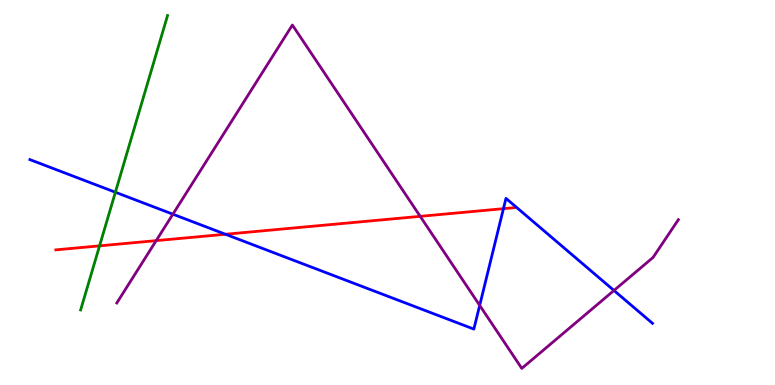[{'lines': ['blue', 'red'], 'intersections': [{'x': 2.91, 'y': 3.92}, {'x': 6.5, 'y': 4.58}]}, {'lines': ['green', 'red'], 'intersections': [{'x': 1.28, 'y': 3.61}]}, {'lines': ['purple', 'red'], 'intersections': [{'x': 2.02, 'y': 3.75}, {'x': 5.42, 'y': 4.38}]}, {'lines': ['blue', 'green'], 'intersections': [{'x': 1.49, 'y': 5.01}]}, {'lines': ['blue', 'purple'], 'intersections': [{'x': 2.23, 'y': 4.44}, {'x': 6.19, 'y': 2.07}, {'x': 7.92, 'y': 2.46}]}, {'lines': ['green', 'purple'], 'intersections': []}]